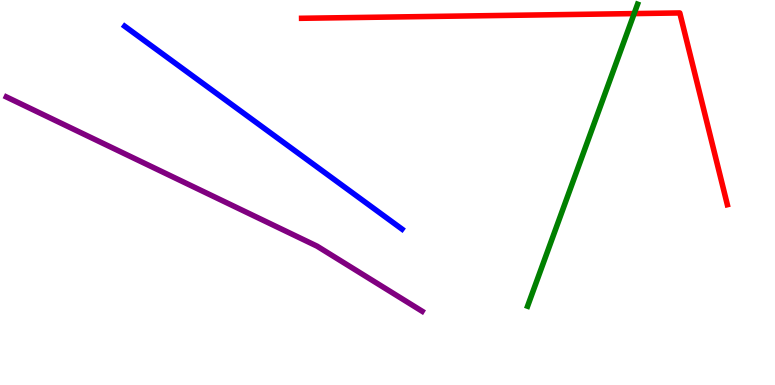[{'lines': ['blue', 'red'], 'intersections': []}, {'lines': ['green', 'red'], 'intersections': [{'x': 8.18, 'y': 9.65}]}, {'lines': ['purple', 'red'], 'intersections': []}, {'lines': ['blue', 'green'], 'intersections': []}, {'lines': ['blue', 'purple'], 'intersections': []}, {'lines': ['green', 'purple'], 'intersections': []}]